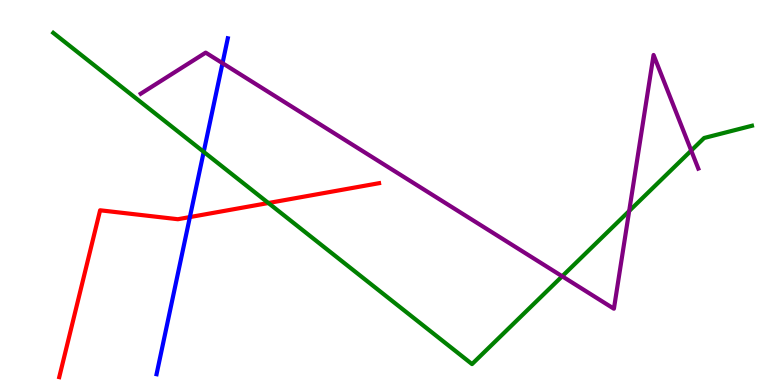[{'lines': ['blue', 'red'], 'intersections': [{'x': 2.45, 'y': 4.36}]}, {'lines': ['green', 'red'], 'intersections': [{'x': 3.46, 'y': 4.73}]}, {'lines': ['purple', 'red'], 'intersections': []}, {'lines': ['blue', 'green'], 'intersections': [{'x': 2.63, 'y': 6.06}]}, {'lines': ['blue', 'purple'], 'intersections': [{'x': 2.87, 'y': 8.36}]}, {'lines': ['green', 'purple'], 'intersections': [{'x': 7.25, 'y': 2.82}, {'x': 8.12, 'y': 4.52}, {'x': 8.92, 'y': 6.09}]}]